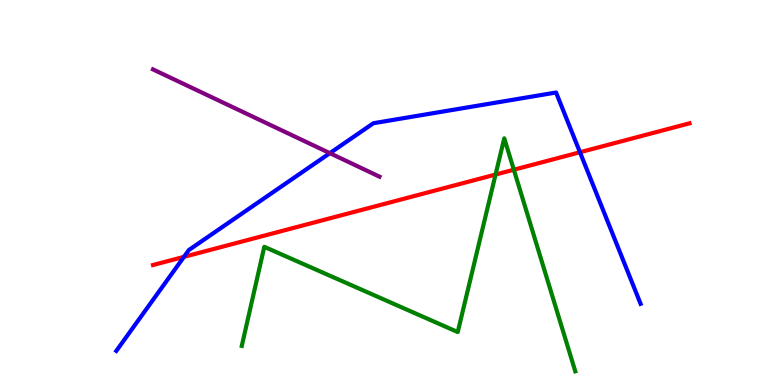[{'lines': ['blue', 'red'], 'intersections': [{'x': 2.37, 'y': 3.33}, {'x': 7.48, 'y': 6.05}]}, {'lines': ['green', 'red'], 'intersections': [{'x': 6.39, 'y': 5.47}, {'x': 6.63, 'y': 5.59}]}, {'lines': ['purple', 'red'], 'intersections': []}, {'lines': ['blue', 'green'], 'intersections': []}, {'lines': ['blue', 'purple'], 'intersections': [{'x': 4.26, 'y': 6.02}]}, {'lines': ['green', 'purple'], 'intersections': []}]